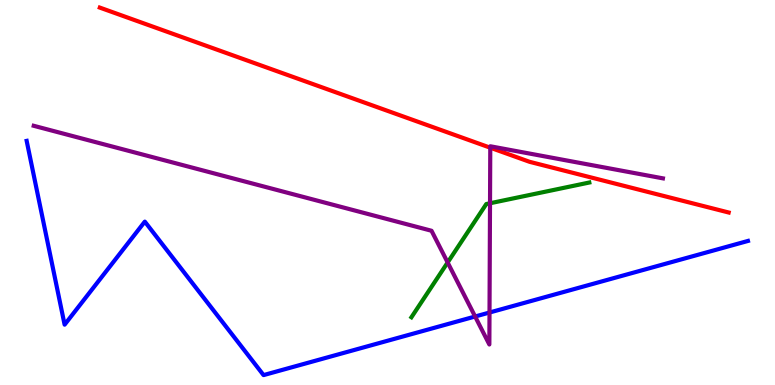[{'lines': ['blue', 'red'], 'intersections': []}, {'lines': ['green', 'red'], 'intersections': []}, {'lines': ['purple', 'red'], 'intersections': [{'x': 6.33, 'y': 6.16}]}, {'lines': ['blue', 'green'], 'intersections': []}, {'lines': ['blue', 'purple'], 'intersections': [{'x': 6.13, 'y': 1.78}, {'x': 6.32, 'y': 1.88}]}, {'lines': ['green', 'purple'], 'intersections': [{'x': 5.78, 'y': 3.18}, {'x': 6.32, 'y': 4.72}]}]